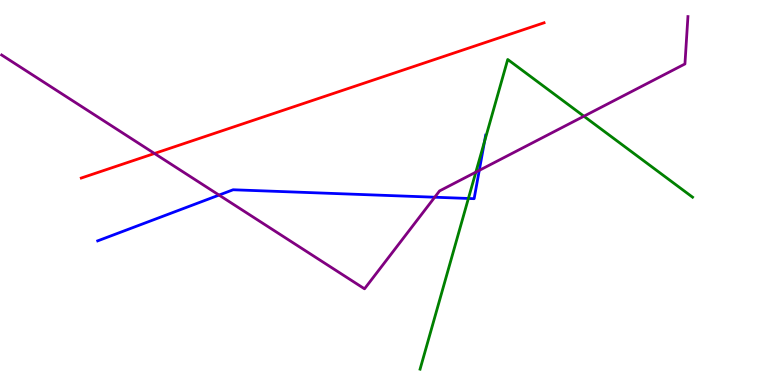[{'lines': ['blue', 'red'], 'intersections': []}, {'lines': ['green', 'red'], 'intersections': []}, {'lines': ['purple', 'red'], 'intersections': [{'x': 1.99, 'y': 6.01}]}, {'lines': ['blue', 'green'], 'intersections': [{'x': 6.04, 'y': 4.85}, {'x': 6.25, 'y': 6.32}]}, {'lines': ['blue', 'purple'], 'intersections': [{'x': 2.83, 'y': 4.93}, {'x': 5.61, 'y': 4.88}, {'x': 6.18, 'y': 5.57}]}, {'lines': ['green', 'purple'], 'intersections': [{'x': 6.14, 'y': 5.53}, {'x': 7.53, 'y': 6.98}]}]